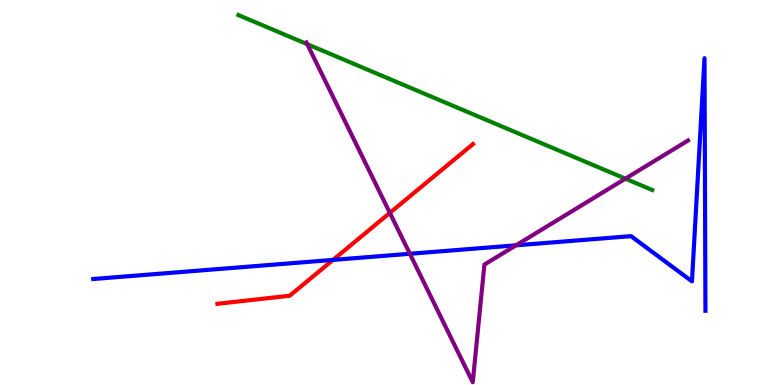[{'lines': ['blue', 'red'], 'intersections': [{'x': 4.3, 'y': 3.25}]}, {'lines': ['green', 'red'], 'intersections': []}, {'lines': ['purple', 'red'], 'intersections': [{'x': 5.03, 'y': 4.47}]}, {'lines': ['blue', 'green'], 'intersections': []}, {'lines': ['blue', 'purple'], 'intersections': [{'x': 5.29, 'y': 3.41}, {'x': 6.66, 'y': 3.63}]}, {'lines': ['green', 'purple'], 'intersections': [{'x': 3.96, 'y': 8.85}, {'x': 8.07, 'y': 5.36}]}]